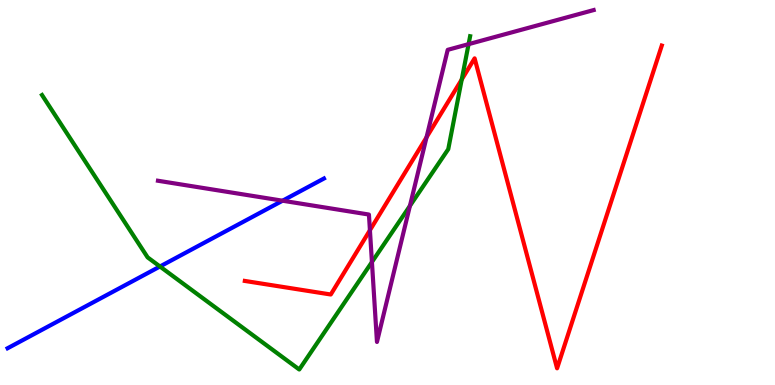[{'lines': ['blue', 'red'], 'intersections': []}, {'lines': ['green', 'red'], 'intersections': [{'x': 5.96, 'y': 7.94}]}, {'lines': ['purple', 'red'], 'intersections': [{'x': 4.77, 'y': 4.02}, {'x': 5.5, 'y': 6.43}]}, {'lines': ['blue', 'green'], 'intersections': [{'x': 2.06, 'y': 3.08}]}, {'lines': ['blue', 'purple'], 'intersections': [{'x': 3.65, 'y': 4.79}]}, {'lines': ['green', 'purple'], 'intersections': [{'x': 4.8, 'y': 3.19}, {'x': 5.29, 'y': 4.65}, {'x': 6.05, 'y': 8.85}]}]